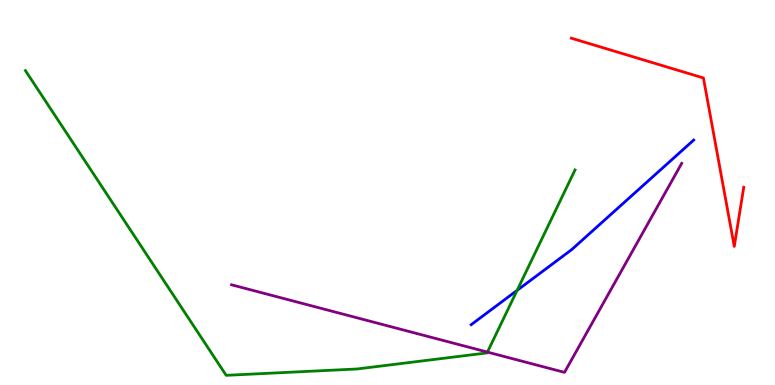[{'lines': ['blue', 'red'], 'intersections': []}, {'lines': ['green', 'red'], 'intersections': []}, {'lines': ['purple', 'red'], 'intersections': []}, {'lines': ['blue', 'green'], 'intersections': [{'x': 6.67, 'y': 2.46}]}, {'lines': ['blue', 'purple'], 'intersections': []}, {'lines': ['green', 'purple'], 'intersections': [{'x': 6.29, 'y': 0.855}]}]